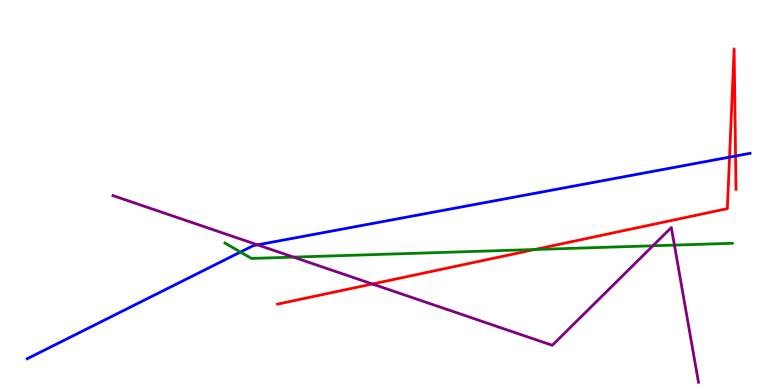[{'lines': ['blue', 'red'], 'intersections': [{'x': 9.41, 'y': 5.92}, {'x': 9.49, 'y': 5.95}]}, {'lines': ['green', 'red'], 'intersections': [{'x': 6.9, 'y': 3.52}]}, {'lines': ['purple', 'red'], 'intersections': [{'x': 4.8, 'y': 2.62}]}, {'lines': ['blue', 'green'], 'intersections': [{'x': 3.1, 'y': 3.45}]}, {'lines': ['blue', 'purple'], 'intersections': [{'x': 3.32, 'y': 3.64}]}, {'lines': ['green', 'purple'], 'intersections': [{'x': 3.79, 'y': 3.32}, {'x': 8.42, 'y': 3.62}, {'x': 8.7, 'y': 3.63}]}]